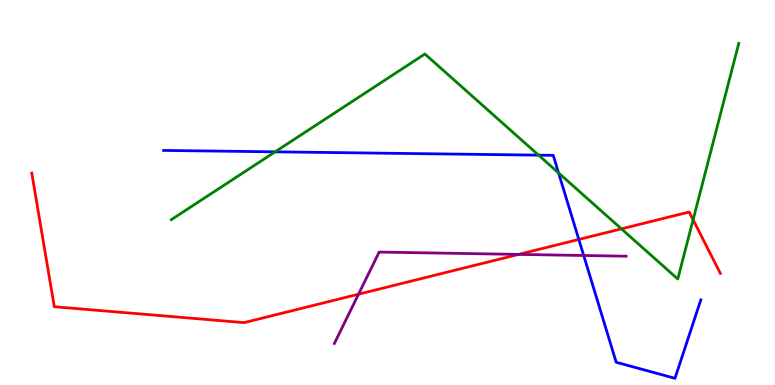[{'lines': ['blue', 'red'], 'intersections': [{'x': 7.47, 'y': 3.78}]}, {'lines': ['green', 'red'], 'intersections': [{'x': 8.02, 'y': 4.06}, {'x': 8.94, 'y': 4.29}]}, {'lines': ['purple', 'red'], 'intersections': [{'x': 4.63, 'y': 2.36}, {'x': 6.69, 'y': 3.39}]}, {'lines': ['blue', 'green'], 'intersections': [{'x': 3.55, 'y': 6.06}, {'x': 6.95, 'y': 5.97}, {'x': 7.21, 'y': 5.51}]}, {'lines': ['blue', 'purple'], 'intersections': [{'x': 7.53, 'y': 3.36}]}, {'lines': ['green', 'purple'], 'intersections': []}]